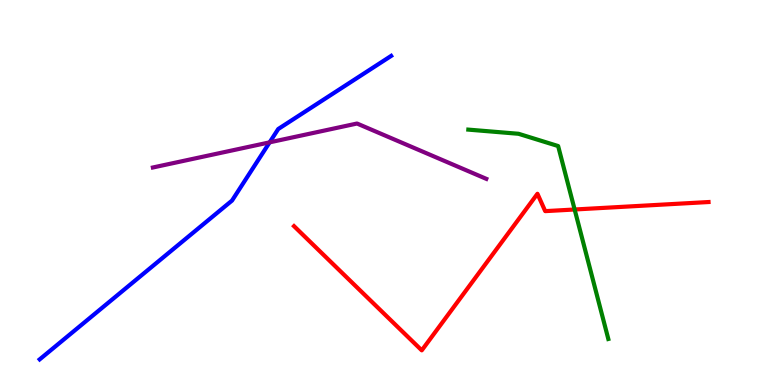[{'lines': ['blue', 'red'], 'intersections': []}, {'lines': ['green', 'red'], 'intersections': [{'x': 7.41, 'y': 4.56}]}, {'lines': ['purple', 'red'], 'intersections': []}, {'lines': ['blue', 'green'], 'intersections': []}, {'lines': ['blue', 'purple'], 'intersections': [{'x': 3.48, 'y': 6.3}]}, {'lines': ['green', 'purple'], 'intersections': []}]